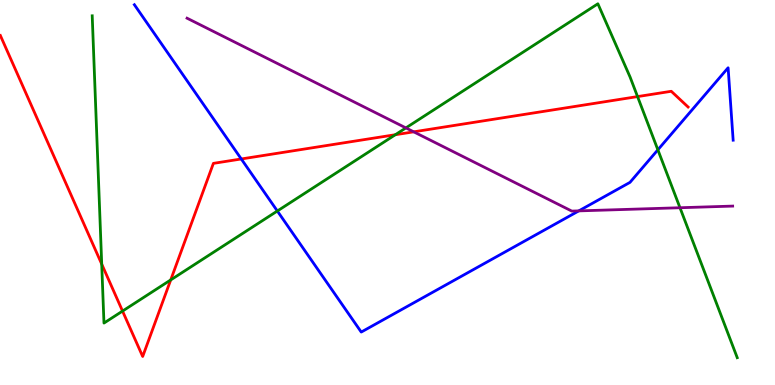[{'lines': ['blue', 'red'], 'intersections': [{'x': 3.11, 'y': 5.87}]}, {'lines': ['green', 'red'], 'intersections': [{'x': 1.31, 'y': 3.14}, {'x': 1.58, 'y': 1.92}, {'x': 2.2, 'y': 2.73}, {'x': 5.1, 'y': 6.5}, {'x': 8.23, 'y': 7.49}]}, {'lines': ['purple', 'red'], 'intersections': [{'x': 5.34, 'y': 6.58}]}, {'lines': ['blue', 'green'], 'intersections': [{'x': 3.58, 'y': 4.52}, {'x': 8.49, 'y': 6.11}]}, {'lines': ['blue', 'purple'], 'intersections': [{'x': 7.47, 'y': 4.52}]}, {'lines': ['green', 'purple'], 'intersections': [{'x': 5.24, 'y': 6.68}, {'x': 8.77, 'y': 4.6}]}]